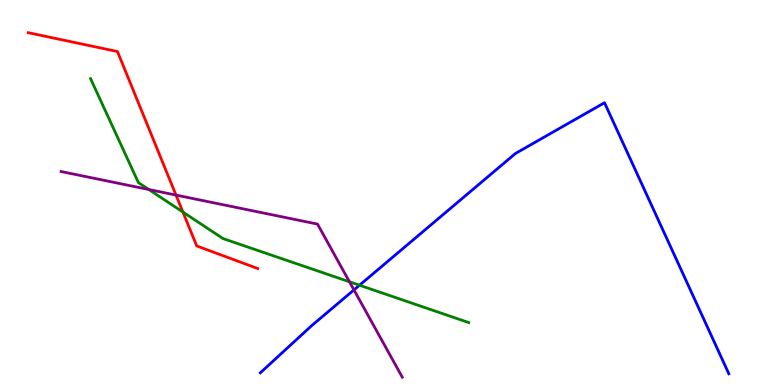[{'lines': ['blue', 'red'], 'intersections': []}, {'lines': ['green', 'red'], 'intersections': [{'x': 2.36, 'y': 4.49}]}, {'lines': ['purple', 'red'], 'intersections': [{'x': 2.27, 'y': 4.93}]}, {'lines': ['blue', 'green'], 'intersections': [{'x': 4.64, 'y': 2.59}]}, {'lines': ['blue', 'purple'], 'intersections': [{'x': 4.57, 'y': 2.47}]}, {'lines': ['green', 'purple'], 'intersections': [{'x': 1.92, 'y': 5.08}, {'x': 4.51, 'y': 2.68}]}]